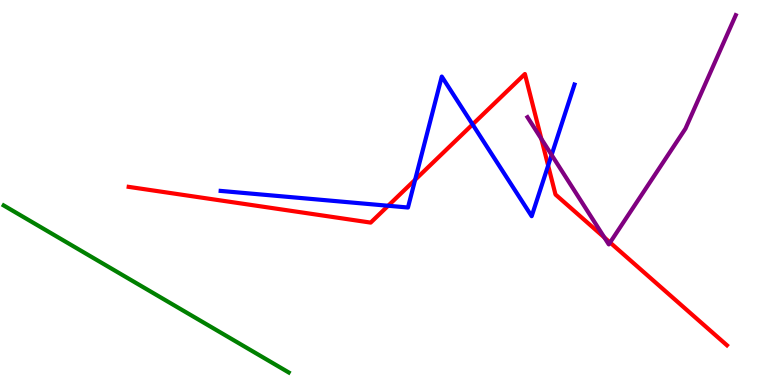[{'lines': ['blue', 'red'], 'intersections': [{'x': 5.01, 'y': 4.66}, {'x': 5.36, 'y': 5.33}, {'x': 6.1, 'y': 6.77}, {'x': 7.07, 'y': 5.7}]}, {'lines': ['green', 'red'], 'intersections': []}, {'lines': ['purple', 'red'], 'intersections': [{'x': 6.99, 'y': 6.39}, {'x': 7.8, 'y': 3.83}, {'x': 7.87, 'y': 3.7}]}, {'lines': ['blue', 'green'], 'intersections': []}, {'lines': ['blue', 'purple'], 'intersections': [{'x': 7.12, 'y': 5.98}]}, {'lines': ['green', 'purple'], 'intersections': []}]